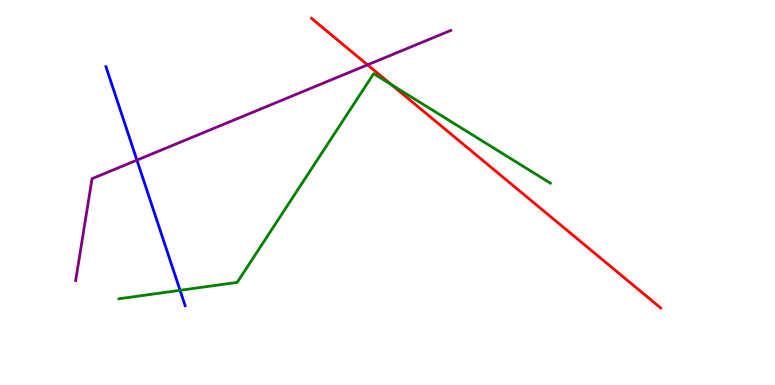[{'lines': ['blue', 'red'], 'intersections': []}, {'lines': ['green', 'red'], 'intersections': [{'x': 5.05, 'y': 7.8}]}, {'lines': ['purple', 'red'], 'intersections': [{'x': 4.74, 'y': 8.32}]}, {'lines': ['blue', 'green'], 'intersections': [{'x': 2.32, 'y': 2.46}]}, {'lines': ['blue', 'purple'], 'intersections': [{'x': 1.77, 'y': 5.84}]}, {'lines': ['green', 'purple'], 'intersections': []}]